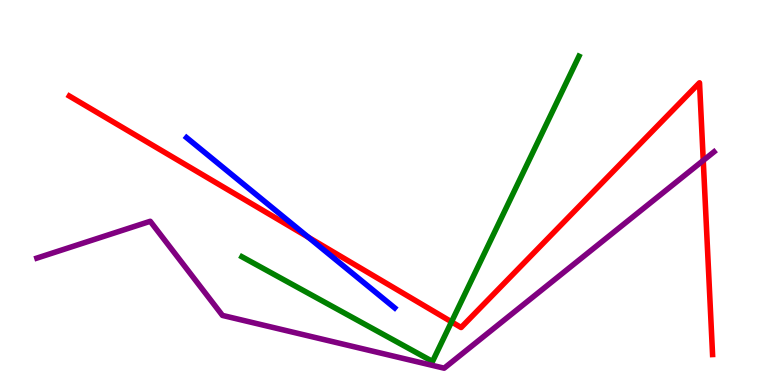[{'lines': ['blue', 'red'], 'intersections': [{'x': 3.98, 'y': 3.84}]}, {'lines': ['green', 'red'], 'intersections': [{'x': 5.83, 'y': 1.64}]}, {'lines': ['purple', 'red'], 'intersections': [{'x': 9.07, 'y': 5.83}]}, {'lines': ['blue', 'green'], 'intersections': []}, {'lines': ['blue', 'purple'], 'intersections': []}, {'lines': ['green', 'purple'], 'intersections': []}]